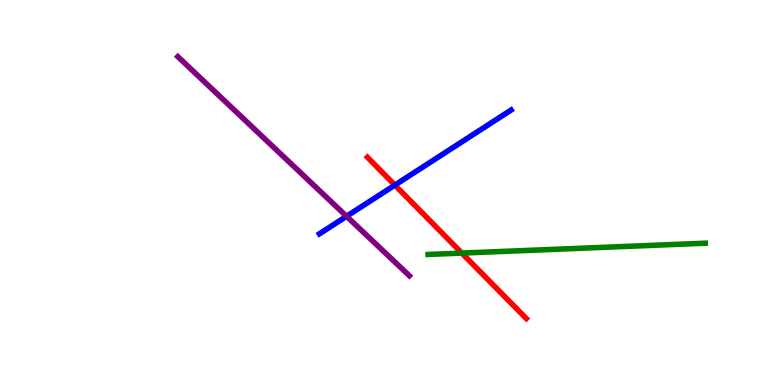[{'lines': ['blue', 'red'], 'intersections': [{'x': 5.1, 'y': 5.19}]}, {'lines': ['green', 'red'], 'intersections': [{'x': 5.96, 'y': 3.43}]}, {'lines': ['purple', 'red'], 'intersections': []}, {'lines': ['blue', 'green'], 'intersections': []}, {'lines': ['blue', 'purple'], 'intersections': [{'x': 4.47, 'y': 4.38}]}, {'lines': ['green', 'purple'], 'intersections': []}]